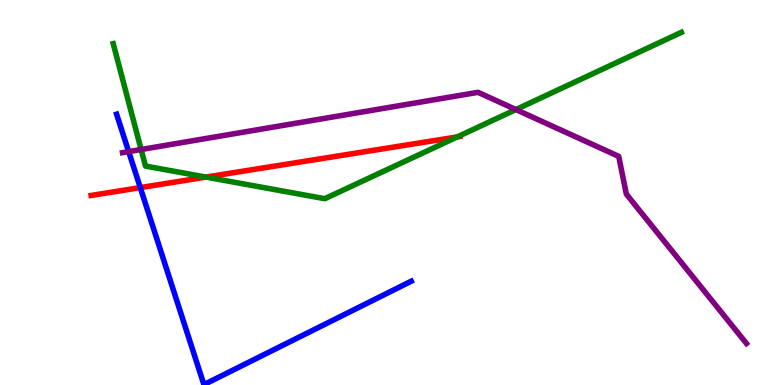[{'lines': ['blue', 'red'], 'intersections': [{'x': 1.81, 'y': 5.13}]}, {'lines': ['green', 'red'], 'intersections': [{'x': 2.66, 'y': 5.4}, {'x': 5.9, 'y': 6.44}]}, {'lines': ['purple', 'red'], 'intersections': []}, {'lines': ['blue', 'green'], 'intersections': []}, {'lines': ['blue', 'purple'], 'intersections': [{'x': 1.66, 'y': 6.06}]}, {'lines': ['green', 'purple'], 'intersections': [{'x': 1.82, 'y': 6.12}, {'x': 6.66, 'y': 7.15}]}]